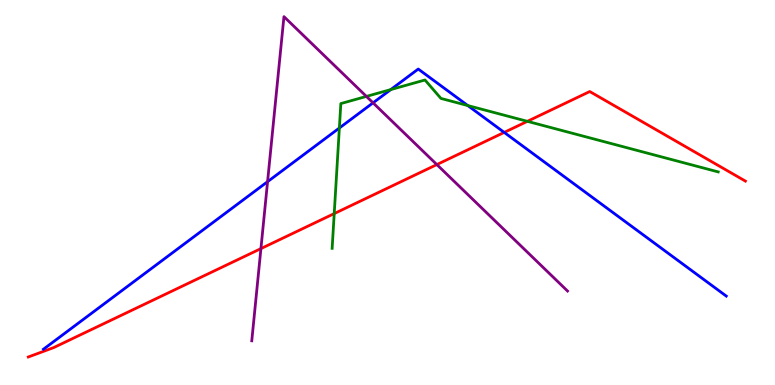[{'lines': ['blue', 'red'], 'intersections': [{'x': 6.51, 'y': 6.56}]}, {'lines': ['green', 'red'], 'intersections': [{'x': 4.31, 'y': 4.45}, {'x': 6.8, 'y': 6.85}]}, {'lines': ['purple', 'red'], 'intersections': [{'x': 3.37, 'y': 3.54}, {'x': 5.64, 'y': 5.73}]}, {'lines': ['blue', 'green'], 'intersections': [{'x': 4.38, 'y': 6.67}, {'x': 5.04, 'y': 7.67}, {'x': 6.04, 'y': 7.26}]}, {'lines': ['blue', 'purple'], 'intersections': [{'x': 3.45, 'y': 5.28}, {'x': 4.81, 'y': 7.33}]}, {'lines': ['green', 'purple'], 'intersections': [{'x': 4.73, 'y': 7.5}]}]